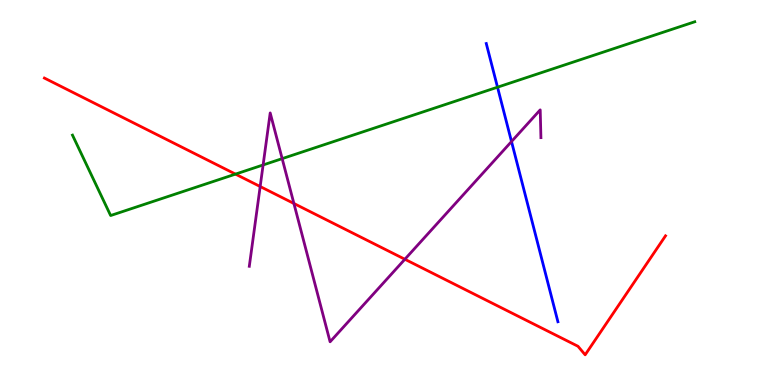[{'lines': ['blue', 'red'], 'intersections': []}, {'lines': ['green', 'red'], 'intersections': [{'x': 3.04, 'y': 5.48}]}, {'lines': ['purple', 'red'], 'intersections': [{'x': 3.36, 'y': 5.16}, {'x': 3.79, 'y': 4.71}, {'x': 5.22, 'y': 3.27}]}, {'lines': ['blue', 'green'], 'intersections': [{'x': 6.42, 'y': 7.74}]}, {'lines': ['blue', 'purple'], 'intersections': [{'x': 6.6, 'y': 6.32}]}, {'lines': ['green', 'purple'], 'intersections': [{'x': 3.39, 'y': 5.72}, {'x': 3.64, 'y': 5.88}]}]